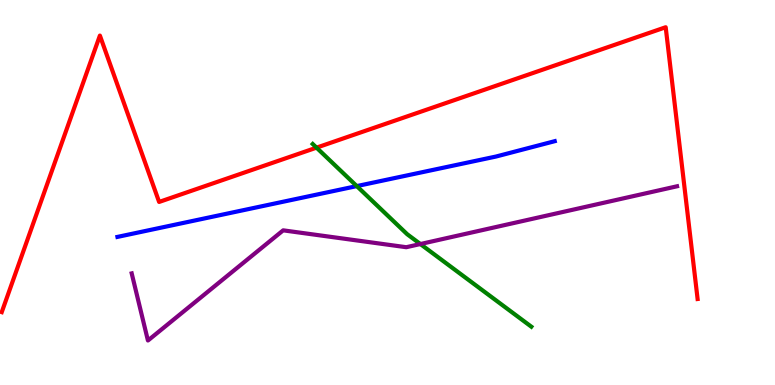[{'lines': ['blue', 'red'], 'intersections': []}, {'lines': ['green', 'red'], 'intersections': [{'x': 4.08, 'y': 6.16}]}, {'lines': ['purple', 'red'], 'intersections': []}, {'lines': ['blue', 'green'], 'intersections': [{'x': 4.6, 'y': 5.17}]}, {'lines': ['blue', 'purple'], 'intersections': []}, {'lines': ['green', 'purple'], 'intersections': [{'x': 5.42, 'y': 3.66}]}]